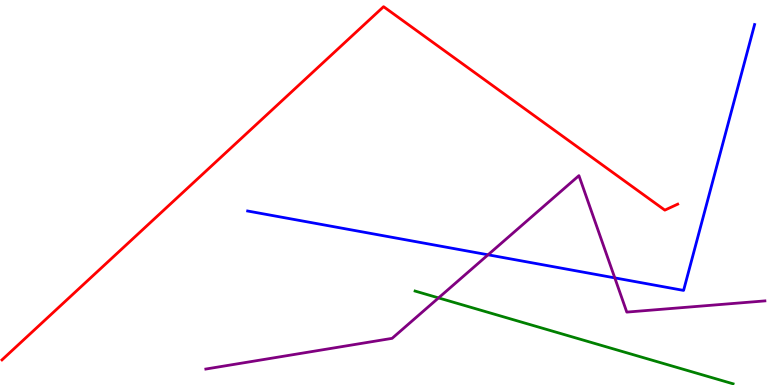[{'lines': ['blue', 'red'], 'intersections': []}, {'lines': ['green', 'red'], 'intersections': []}, {'lines': ['purple', 'red'], 'intersections': []}, {'lines': ['blue', 'green'], 'intersections': []}, {'lines': ['blue', 'purple'], 'intersections': [{'x': 6.3, 'y': 3.38}, {'x': 7.93, 'y': 2.78}]}, {'lines': ['green', 'purple'], 'intersections': [{'x': 5.66, 'y': 2.26}]}]